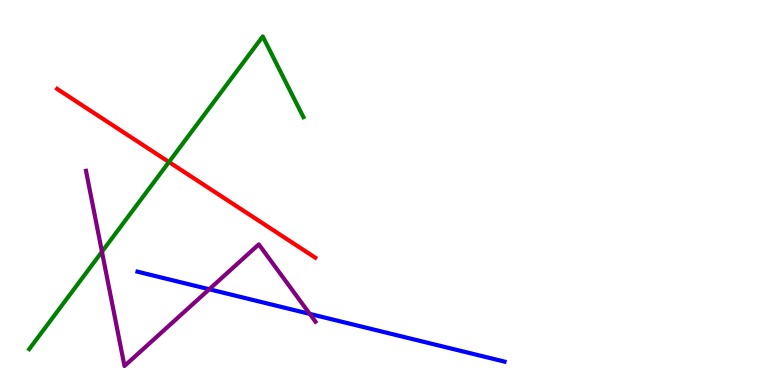[{'lines': ['blue', 'red'], 'intersections': []}, {'lines': ['green', 'red'], 'intersections': [{'x': 2.18, 'y': 5.79}]}, {'lines': ['purple', 'red'], 'intersections': []}, {'lines': ['blue', 'green'], 'intersections': []}, {'lines': ['blue', 'purple'], 'intersections': [{'x': 2.7, 'y': 2.49}, {'x': 4.0, 'y': 1.85}]}, {'lines': ['green', 'purple'], 'intersections': [{'x': 1.32, 'y': 3.46}]}]